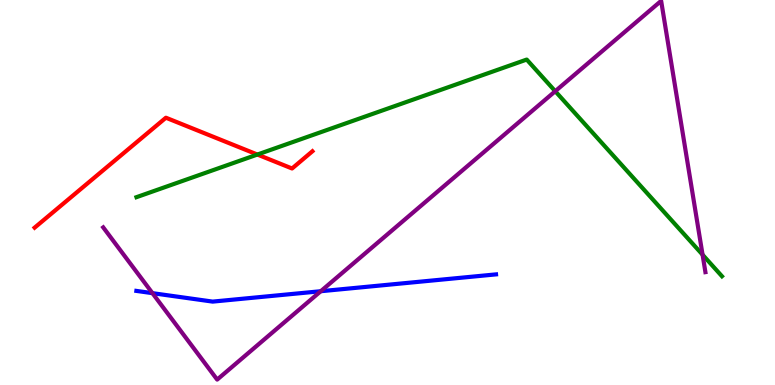[{'lines': ['blue', 'red'], 'intersections': []}, {'lines': ['green', 'red'], 'intersections': [{'x': 3.32, 'y': 5.99}]}, {'lines': ['purple', 'red'], 'intersections': []}, {'lines': ['blue', 'green'], 'intersections': []}, {'lines': ['blue', 'purple'], 'intersections': [{'x': 1.97, 'y': 2.39}, {'x': 4.14, 'y': 2.44}]}, {'lines': ['green', 'purple'], 'intersections': [{'x': 7.16, 'y': 7.63}, {'x': 9.07, 'y': 3.38}]}]